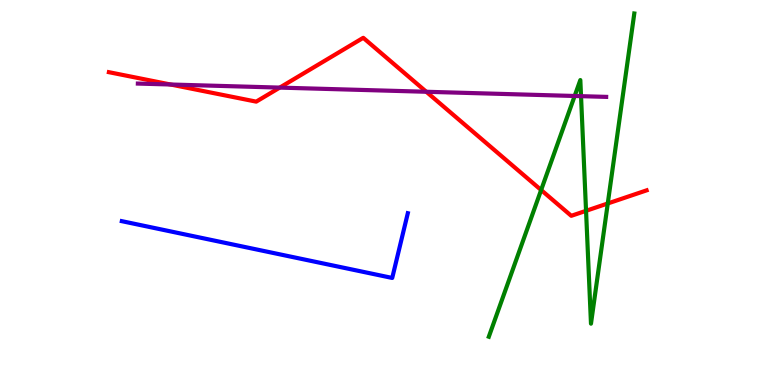[{'lines': ['blue', 'red'], 'intersections': []}, {'lines': ['green', 'red'], 'intersections': [{'x': 6.98, 'y': 5.06}, {'x': 7.56, 'y': 4.52}, {'x': 7.84, 'y': 4.71}]}, {'lines': ['purple', 'red'], 'intersections': [{'x': 2.2, 'y': 7.81}, {'x': 3.61, 'y': 7.72}, {'x': 5.5, 'y': 7.62}]}, {'lines': ['blue', 'green'], 'intersections': []}, {'lines': ['blue', 'purple'], 'intersections': []}, {'lines': ['green', 'purple'], 'intersections': [{'x': 7.41, 'y': 7.51}, {'x': 7.5, 'y': 7.5}]}]